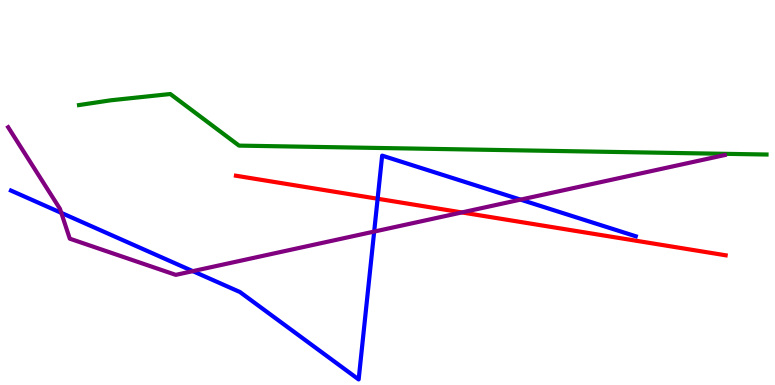[{'lines': ['blue', 'red'], 'intersections': [{'x': 4.87, 'y': 4.84}]}, {'lines': ['green', 'red'], 'intersections': []}, {'lines': ['purple', 'red'], 'intersections': [{'x': 5.96, 'y': 4.48}]}, {'lines': ['blue', 'green'], 'intersections': []}, {'lines': ['blue', 'purple'], 'intersections': [{'x': 0.791, 'y': 4.47}, {'x': 2.49, 'y': 2.96}, {'x': 4.83, 'y': 3.99}, {'x': 6.72, 'y': 4.81}]}, {'lines': ['green', 'purple'], 'intersections': []}]